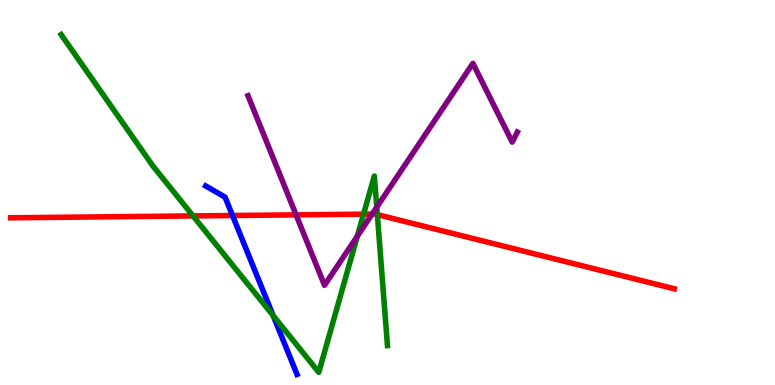[{'lines': ['blue', 'red'], 'intersections': [{'x': 3.0, 'y': 4.4}]}, {'lines': ['green', 'red'], 'intersections': [{'x': 2.49, 'y': 4.39}, {'x': 4.69, 'y': 4.44}, {'x': 4.87, 'y': 4.43}]}, {'lines': ['purple', 'red'], 'intersections': [{'x': 3.82, 'y': 4.42}, {'x': 4.8, 'y': 4.44}]}, {'lines': ['blue', 'green'], 'intersections': [{'x': 3.52, 'y': 1.8}]}, {'lines': ['blue', 'purple'], 'intersections': []}, {'lines': ['green', 'purple'], 'intersections': [{'x': 4.61, 'y': 3.86}, {'x': 4.86, 'y': 4.62}]}]